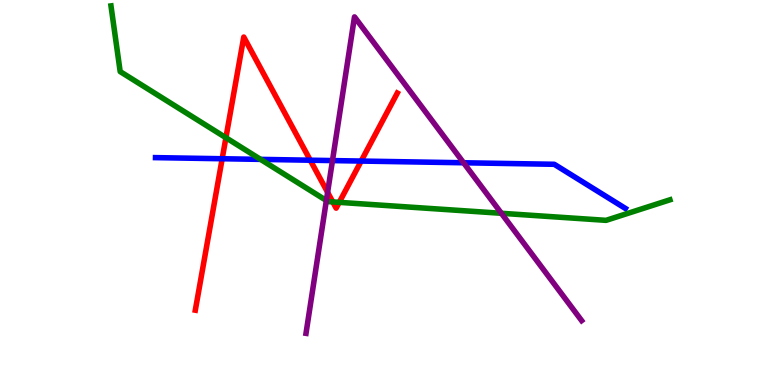[{'lines': ['blue', 'red'], 'intersections': [{'x': 2.87, 'y': 5.88}, {'x': 4.0, 'y': 5.84}, {'x': 4.66, 'y': 5.82}]}, {'lines': ['green', 'red'], 'intersections': [{'x': 2.91, 'y': 6.42}, {'x': 4.29, 'y': 4.76}, {'x': 4.38, 'y': 4.74}]}, {'lines': ['purple', 'red'], 'intersections': [{'x': 4.23, 'y': 5.0}]}, {'lines': ['blue', 'green'], 'intersections': [{'x': 3.36, 'y': 5.86}]}, {'lines': ['blue', 'purple'], 'intersections': [{'x': 4.29, 'y': 5.83}, {'x': 5.98, 'y': 5.77}]}, {'lines': ['green', 'purple'], 'intersections': [{'x': 4.21, 'y': 4.79}, {'x': 6.47, 'y': 4.46}]}]